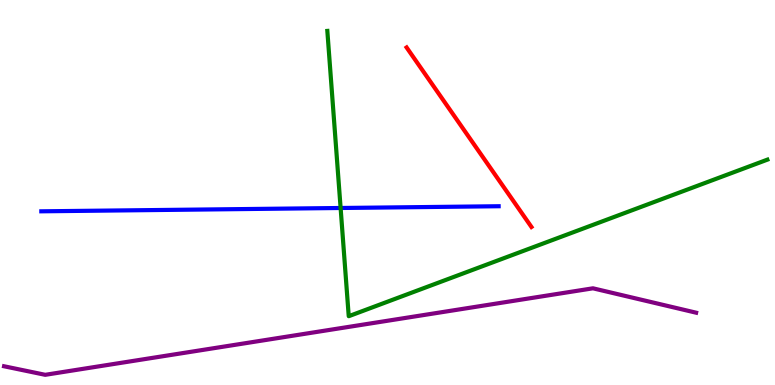[{'lines': ['blue', 'red'], 'intersections': []}, {'lines': ['green', 'red'], 'intersections': []}, {'lines': ['purple', 'red'], 'intersections': []}, {'lines': ['blue', 'green'], 'intersections': [{'x': 4.4, 'y': 4.6}]}, {'lines': ['blue', 'purple'], 'intersections': []}, {'lines': ['green', 'purple'], 'intersections': []}]